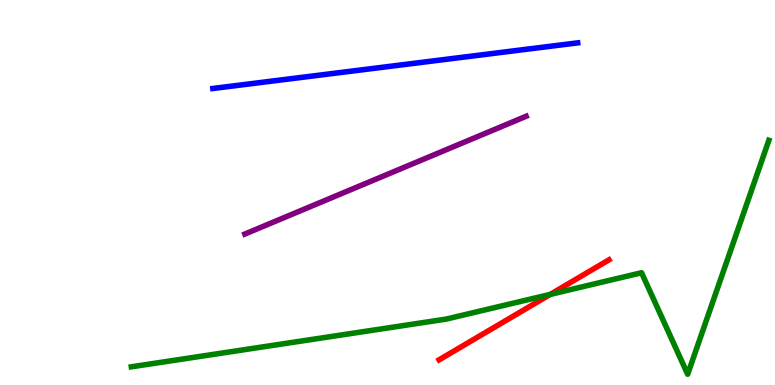[{'lines': ['blue', 'red'], 'intersections': []}, {'lines': ['green', 'red'], 'intersections': [{'x': 7.1, 'y': 2.35}]}, {'lines': ['purple', 'red'], 'intersections': []}, {'lines': ['blue', 'green'], 'intersections': []}, {'lines': ['blue', 'purple'], 'intersections': []}, {'lines': ['green', 'purple'], 'intersections': []}]